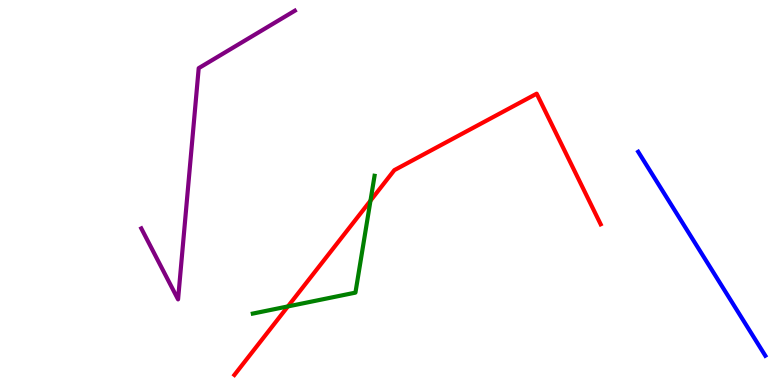[{'lines': ['blue', 'red'], 'intersections': []}, {'lines': ['green', 'red'], 'intersections': [{'x': 3.72, 'y': 2.04}, {'x': 4.78, 'y': 4.79}]}, {'lines': ['purple', 'red'], 'intersections': []}, {'lines': ['blue', 'green'], 'intersections': []}, {'lines': ['blue', 'purple'], 'intersections': []}, {'lines': ['green', 'purple'], 'intersections': []}]